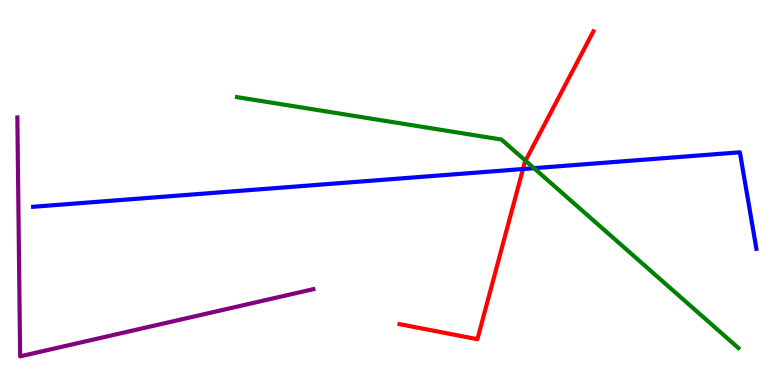[{'lines': ['blue', 'red'], 'intersections': [{'x': 6.75, 'y': 5.61}]}, {'lines': ['green', 'red'], 'intersections': [{'x': 6.78, 'y': 5.83}]}, {'lines': ['purple', 'red'], 'intersections': []}, {'lines': ['blue', 'green'], 'intersections': [{'x': 6.89, 'y': 5.63}]}, {'lines': ['blue', 'purple'], 'intersections': []}, {'lines': ['green', 'purple'], 'intersections': []}]